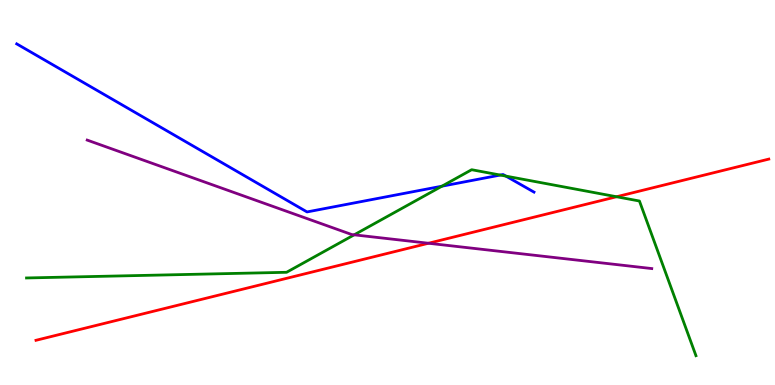[{'lines': ['blue', 'red'], 'intersections': []}, {'lines': ['green', 'red'], 'intersections': [{'x': 7.96, 'y': 4.89}]}, {'lines': ['purple', 'red'], 'intersections': [{'x': 5.53, 'y': 3.68}]}, {'lines': ['blue', 'green'], 'intersections': [{'x': 5.7, 'y': 5.16}, {'x': 6.46, 'y': 5.45}, {'x': 6.53, 'y': 5.43}]}, {'lines': ['blue', 'purple'], 'intersections': []}, {'lines': ['green', 'purple'], 'intersections': [{'x': 4.57, 'y': 3.9}]}]